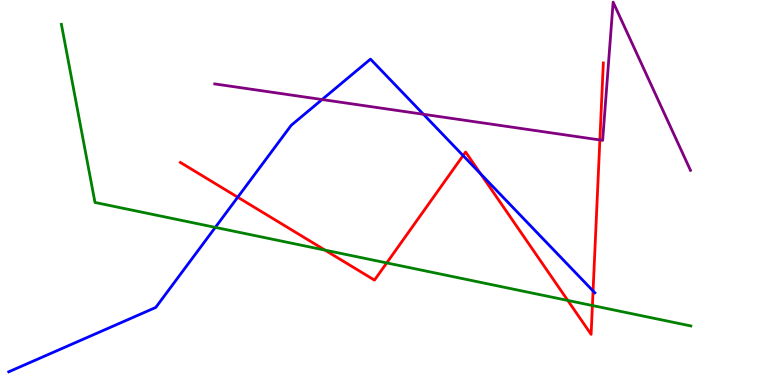[{'lines': ['blue', 'red'], 'intersections': [{'x': 3.07, 'y': 4.88}, {'x': 5.98, 'y': 5.96}, {'x': 6.2, 'y': 5.48}, {'x': 7.65, 'y': 2.44}]}, {'lines': ['green', 'red'], 'intersections': [{'x': 4.19, 'y': 3.5}, {'x': 4.99, 'y': 3.17}, {'x': 7.33, 'y': 2.2}, {'x': 7.64, 'y': 2.06}]}, {'lines': ['purple', 'red'], 'intersections': [{'x': 7.74, 'y': 6.37}]}, {'lines': ['blue', 'green'], 'intersections': [{'x': 2.78, 'y': 4.09}]}, {'lines': ['blue', 'purple'], 'intersections': [{'x': 4.16, 'y': 7.41}, {'x': 5.46, 'y': 7.03}]}, {'lines': ['green', 'purple'], 'intersections': []}]